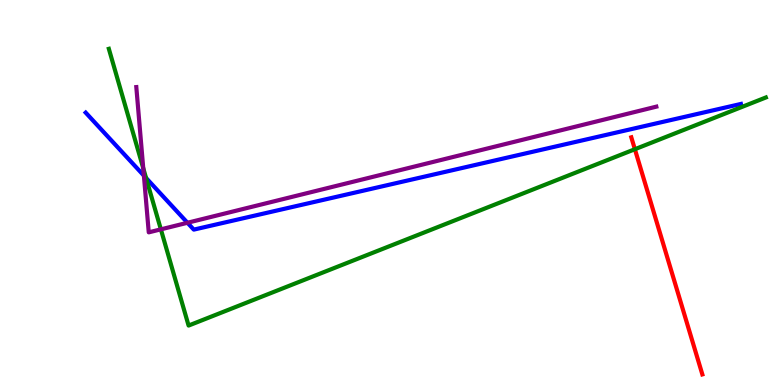[{'lines': ['blue', 'red'], 'intersections': []}, {'lines': ['green', 'red'], 'intersections': [{'x': 8.19, 'y': 6.12}]}, {'lines': ['purple', 'red'], 'intersections': []}, {'lines': ['blue', 'green'], 'intersections': [{'x': 1.88, 'y': 5.38}]}, {'lines': ['blue', 'purple'], 'intersections': [{'x': 1.86, 'y': 5.44}, {'x': 2.42, 'y': 4.21}]}, {'lines': ['green', 'purple'], 'intersections': [{'x': 1.85, 'y': 5.63}, {'x': 2.08, 'y': 4.04}]}]